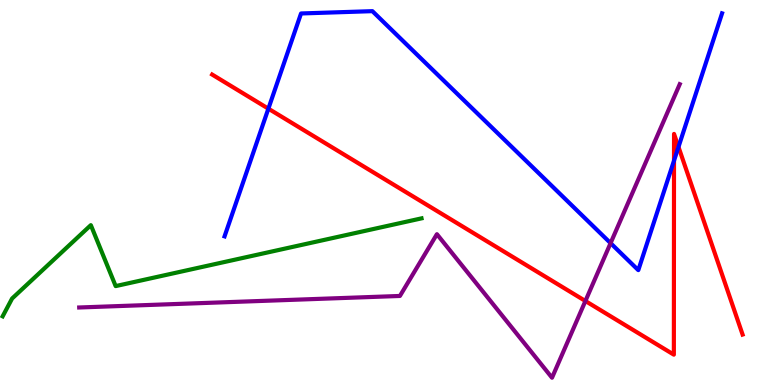[{'lines': ['blue', 'red'], 'intersections': [{'x': 3.46, 'y': 7.18}, {'x': 8.7, 'y': 5.83}, {'x': 8.75, 'y': 6.18}]}, {'lines': ['green', 'red'], 'intersections': []}, {'lines': ['purple', 'red'], 'intersections': [{'x': 7.55, 'y': 2.18}]}, {'lines': ['blue', 'green'], 'intersections': []}, {'lines': ['blue', 'purple'], 'intersections': [{'x': 7.88, 'y': 3.68}]}, {'lines': ['green', 'purple'], 'intersections': []}]